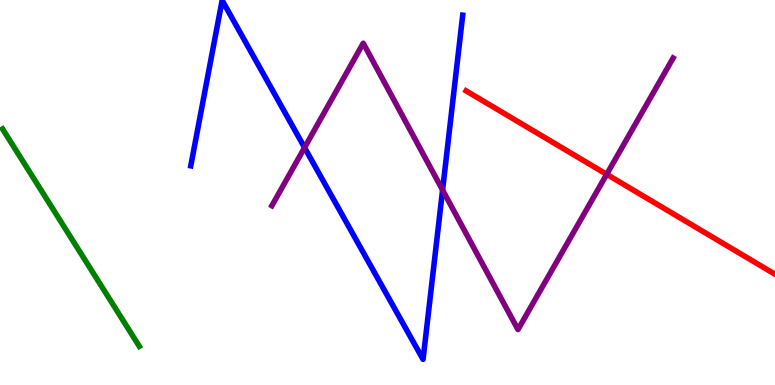[{'lines': ['blue', 'red'], 'intersections': []}, {'lines': ['green', 'red'], 'intersections': []}, {'lines': ['purple', 'red'], 'intersections': [{'x': 7.83, 'y': 5.47}]}, {'lines': ['blue', 'green'], 'intersections': []}, {'lines': ['blue', 'purple'], 'intersections': [{'x': 3.93, 'y': 6.17}, {'x': 5.71, 'y': 5.06}]}, {'lines': ['green', 'purple'], 'intersections': []}]